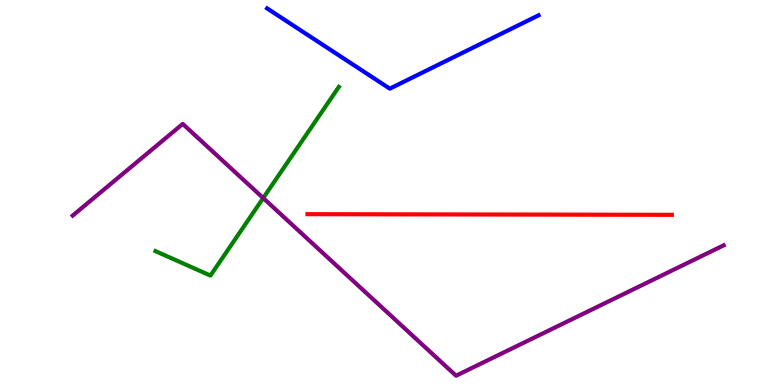[{'lines': ['blue', 'red'], 'intersections': []}, {'lines': ['green', 'red'], 'intersections': []}, {'lines': ['purple', 'red'], 'intersections': []}, {'lines': ['blue', 'green'], 'intersections': []}, {'lines': ['blue', 'purple'], 'intersections': []}, {'lines': ['green', 'purple'], 'intersections': [{'x': 3.4, 'y': 4.86}]}]